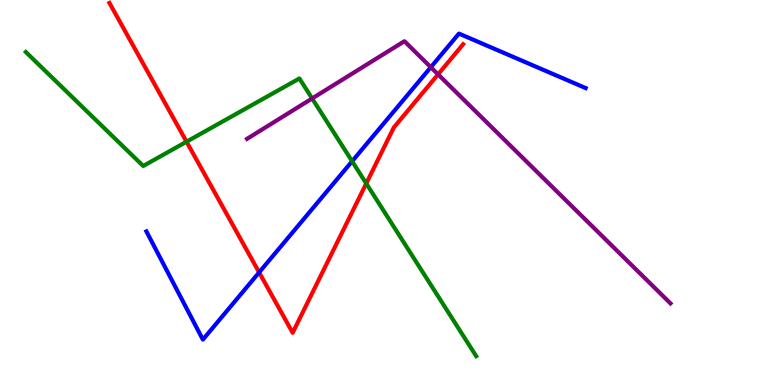[{'lines': ['blue', 'red'], 'intersections': [{'x': 3.34, 'y': 2.92}]}, {'lines': ['green', 'red'], 'intersections': [{'x': 2.41, 'y': 6.32}, {'x': 4.73, 'y': 5.23}]}, {'lines': ['purple', 'red'], 'intersections': [{'x': 5.65, 'y': 8.07}]}, {'lines': ['blue', 'green'], 'intersections': [{'x': 4.54, 'y': 5.81}]}, {'lines': ['blue', 'purple'], 'intersections': [{'x': 5.56, 'y': 8.25}]}, {'lines': ['green', 'purple'], 'intersections': [{'x': 4.03, 'y': 7.44}]}]